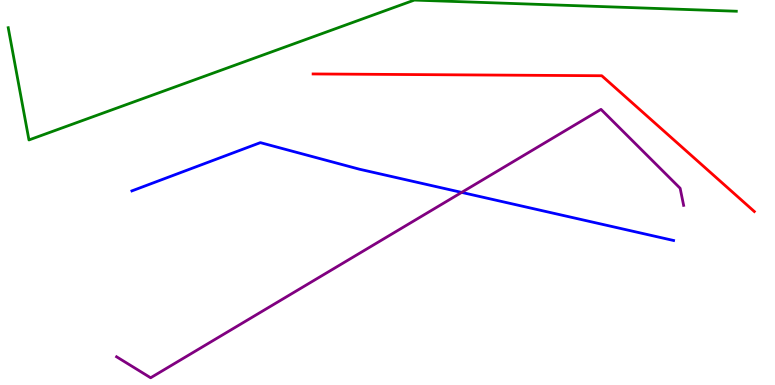[{'lines': ['blue', 'red'], 'intersections': []}, {'lines': ['green', 'red'], 'intersections': []}, {'lines': ['purple', 'red'], 'intersections': []}, {'lines': ['blue', 'green'], 'intersections': []}, {'lines': ['blue', 'purple'], 'intersections': [{'x': 5.96, 'y': 5.0}]}, {'lines': ['green', 'purple'], 'intersections': []}]